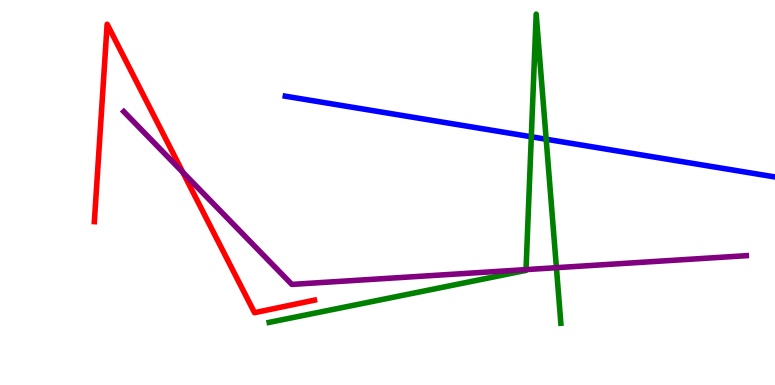[{'lines': ['blue', 'red'], 'intersections': []}, {'lines': ['green', 'red'], 'intersections': []}, {'lines': ['purple', 'red'], 'intersections': [{'x': 2.36, 'y': 5.52}]}, {'lines': ['blue', 'green'], 'intersections': [{'x': 6.86, 'y': 6.45}, {'x': 7.05, 'y': 6.38}]}, {'lines': ['blue', 'purple'], 'intersections': []}, {'lines': ['green', 'purple'], 'intersections': [{'x': 6.79, 'y': 3.0}, {'x': 7.18, 'y': 3.05}]}]